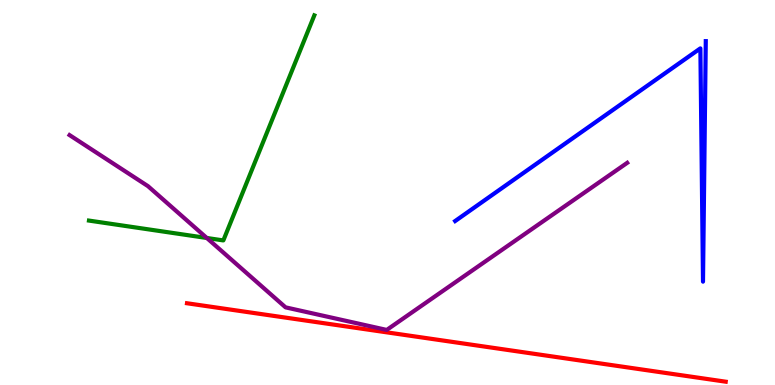[{'lines': ['blue', 'red'], 'intersections': []}, {'lines': ['green', 'red'], 'intersections': []}, {'lines': ['purple', 'red'], 'intersections': []}, {'lines': ['blue', 'green'], 'intersections': []}, {'lines': ['blue', 'purple'], 'intersections': []}, {'lines': ['green', 'purple'], 'intersections': [{'x': 2.67, 'y': 3.82}]}]